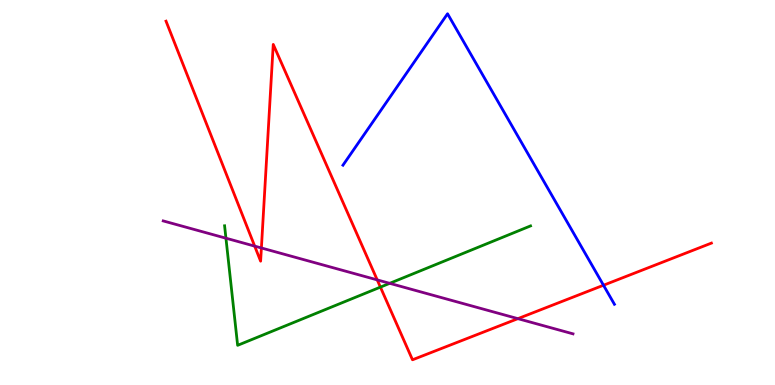[{'lines': ['blue', 'red'], 'intersections': [{'x': 7.79, 'y': 2.59}]}, {'lines': ['green', 'red'], 'intersections': [{'x': 4.91, 'y': 2.54}]}, {'lines': ['purple', 'red'], 'intersections': [{'x': 3.29, 'y': 3.61}, {'x': 3.37, 'y': 3.56}, {'x': 4.87, 'y': 2.73}, {'x': 6.68, 'y': 1.72}]}, {'lines': ['blue', 'green'], 'intersections': []}, {'lines': ['blue', 'purple'], 'intersections': []}, {'lines': ['green', 'purple'], 'intersections': [{'x': 2.92, 'y': 3.81}, {'x': 5.03, 'y': 2.64}]}]